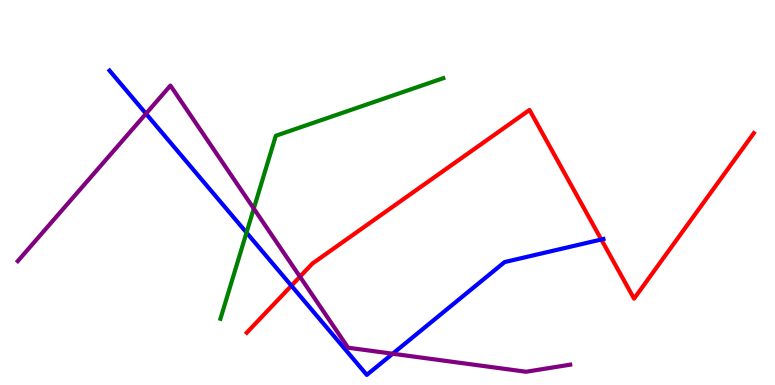[{'lines': ['blue', 'red'], 'intersections': [{'x': 3.76, 'y': 2.58}, {'x': 7.76, 'y': 3.78}]}, {'lines': ['green', 'red'], 'intersections': []}, {'lines': ['purple', 'red'], 'intersections': [{'x': 3.87, 'y': 2.81}]}, {'lines': ['blue', 'green'], 'intersections': [{'x': 3.18, 'y': 3.96}]}, {'lines': ['blue', 'purple'], 'intersections': [{'x': 1.88, 'y': 7.05}, {'x': 5.07, 'y': 0.812}]}, {'lines': ['green', 'purple'], 'intersections': [{'x': 3.27, 'y': 4.58}]}]